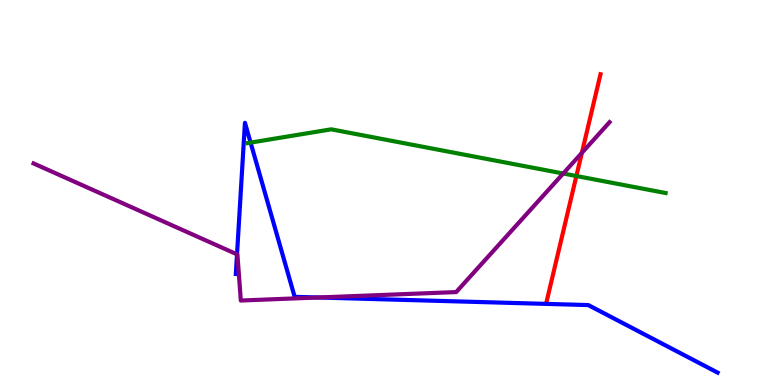[{'lines': ['blue', 'red'], 'intersections': []}, {'lines': ['green', 'red'], 'intersections': [{'x': 7.44, 'y': 5.43}]}, {'lines': ['purple', 'red'], 'intersections': [{'x': 7.51, 'y': 6.03}]}, {'lines': ['blue', 'green'], 'intersections': [{'x': 3.23, 'y': 6.3}]}, {'lines': ['blue', 'purple'], 'intersections': [{'x': 3.06, 'y': 3.39}, {'x': 4.1, 'y': 2.27}]}, {'lines': ['green', 'purple'], 'intersections': [{'x': 7.27, 'y': 5.49}]}]